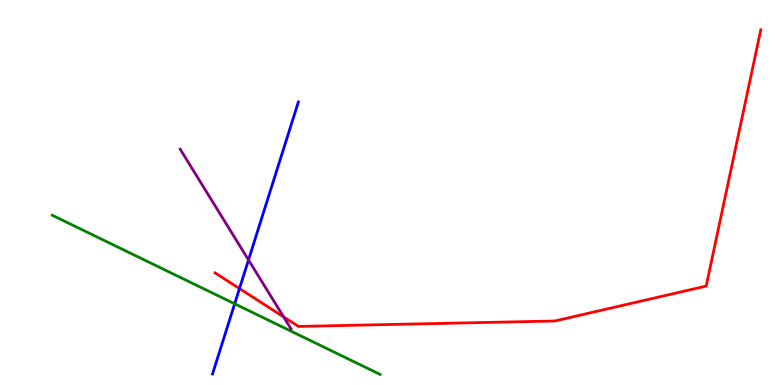[{'lines': ['blue', 'red'], 'intersections': [{'x': 3.09, 'y': 2.5}]}, {'lines': ['green', 'red'], 'intersections': []}, {'lines': ['purple', 'red'], 'intersections': [{'x': 3.66, 'y': 1.77}]}, {'lines': ['blue', 'green'], 'intersections': [{'x': 3.03, 'y': 2.11}]}, {'lines': ['blue', 'purple'], 'intersections': [{'x': 3.21, 'y': 3.25}]}, {'lines': ['green', 'purple'], 'intersections': []}]